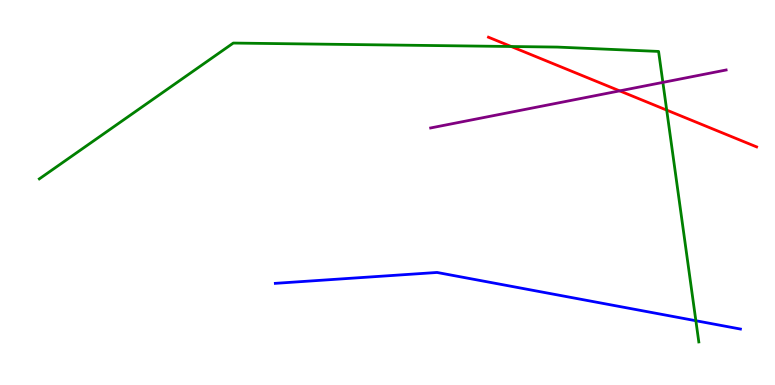[{'lines': ['blue', 'red'], 'intersections': []}, {'lines': ['green', 'red'], 'intersections': [{'x': 6.6, 'y': 8.79}, {'x': 8.6, 'y': 7.14}]}, {'lines': ['purple', 'red'], 'intersections': [{'x': 8.0, 'y': 7.64}]}, {'lines': ['blue', 'green'], 'intersections': [{'x': 8.98, 'y': 1.67}]}, {'lines': ['blue', 'purple'], 'intersections': []}, {'lines': ['green', 'purple'], 'intersections': [{'x': 8.55, 'y': 7.86}]}]